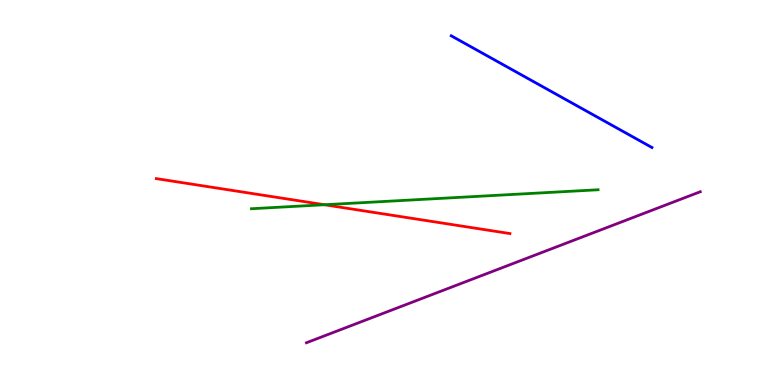[{'lines': ['blue', 'red'], 'intersections': []}, {'lines': ['green', 'red'], 'intersections': [{'x': 4.19, 'y': 4.68}]}, {'lines': ['purple', 'red'], 'intersections': []}, {'lines': ['blue', 'green'], 'intersections': []}, {'lines': ['blue', 'purple'], 'intersections': []}, {'lines': ['green', 'purple'], 'intersections': []}]